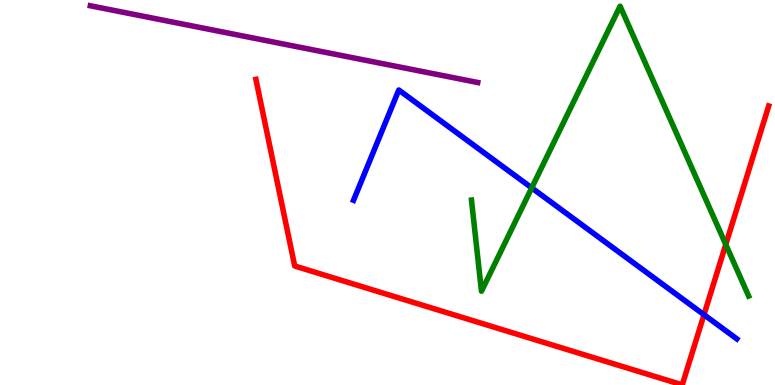[{'lines': ['blue', 'red'], 'intersections': [{'x': 9.08, 'y': 1.83}]}, {'lines': ['green', 'red'], 'intersections': [{'x': 9.36, 'y': 3.65}]}, {'lines': ['purple', 'red'], 'intersections': []}, {'lines': ['blue', 'green'], 'intersections': [{'x': 6.86, 'y': 5.12}]}, {'lines': ['blue', 'purple'], 'intersections': []}, {'lines': ['green', 'purple'], 'intersections': []}]